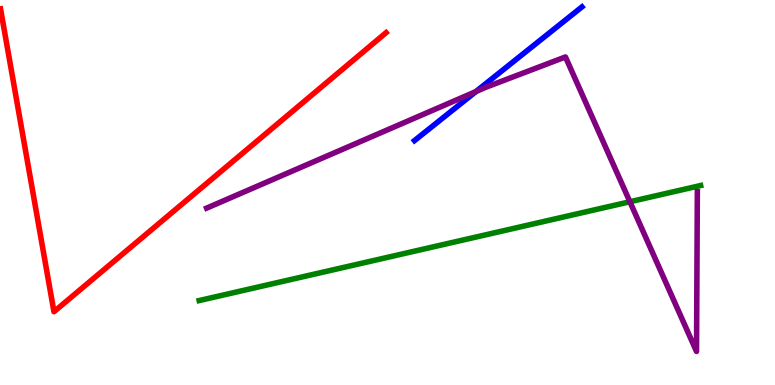[{'lines': ['blue', 'red'], 'intersections': []}, {'lines': ['green', 'red'], 'intersections': []}, {'lines': ['purple', 'red'], 'intersections': []}, {'lines': ['blue', 'green'], 'intersections': []}, {'lines': ['blue', 'purple'], 'intersections': [{'x': 6.14, 'y': 7.62}]}, {'lines': ['green', 'purple'], 'intersections': [{'x': 8.13, 'y': 4.76}]}]